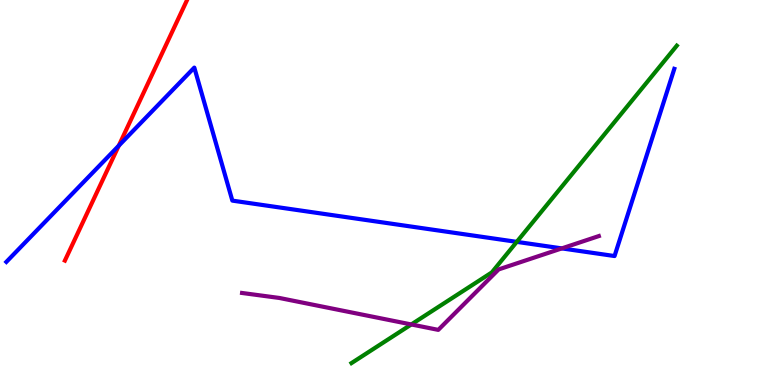[{'lines': ['blue', 'red'], 'intersections': [{'x': 1.53, 'y': 6.22}]}, {'lines': ['green', 'red'], 'intersections': []}, {'lines': ['purple', 'red'], 'intersections': []}, {'lines': ['blue', 'green'], 'intersections': [{'x': 6.67, 'y': 3.72}]}, {'lines': ['blue', 'purple'], 'intersections': [{'x': 7.25, 'y': 3.55}]}, {'lines': ['green', 'purple'], 'intersections': [{'x': 5.31, 'y': 1.57}]}]